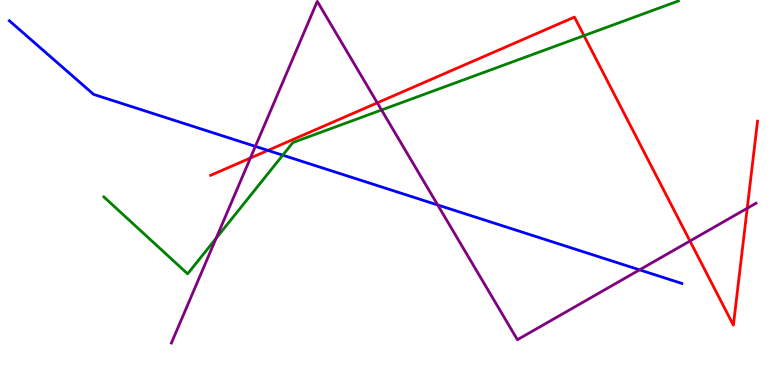[{'lines': ['blue', 'red'], 'intersections': [{'x': 3.46, 'y': 6.09}]}, {'lines': ['green', 'red'], 'intersections': [{'x': 7.54, 'y': 9.07}]}, {'lines': ['purple', 'red'], 'intersections': [{'x': 3.23, 'y': 5.9}, {'x': 4.87, 'y': 7.33}, {'x': 8.9, 'y': 3.74}, {'x': 9.64, 'y': 4.59}]}, {'lines': ['blue', 'green'], 'intersections': [{'x': 3.65, 'y': 5.97}]}, {'lines': ['blue', 'purple'], 'intersections': [{'x': 3.3, 'y': 6.2}, {'x': 5.65, 'y': 4.68}, {'x': 8.25, 'y': 2.99}]}, {'lines': ['green', 'purple'], 'intersections': [{'x': 2.79, 'y': 3.81}, {'x': 4.92, 'y': 7.14}]}]